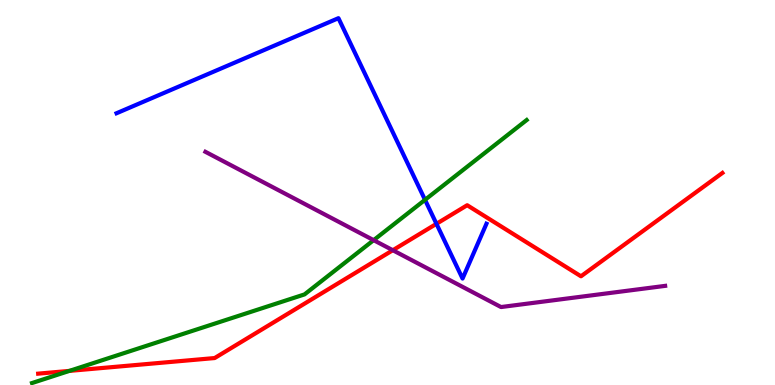[{'lines': ['blue', 'red'], 'intersections': [{'x': 5.63, 'y': 4.19}]}, {'lines': ['green', 'red'], 'intersections': [{'x': 0.895, 'y': 0.366}]}, {'lines': ['purple', 'red'], 'intersections': [{'x': 5.07, 'y': 3.5}]}, {'lines': ['blue', 'green'], 'intersections': [{'x': 5.48, 'y': 4.81}]}, {'lines': ['blue', 'purple'], 'intersections': []}, {'lines': ['green', 'purple'], 'intersections': [{'x': 4.82, 'y': 3.76}]}]